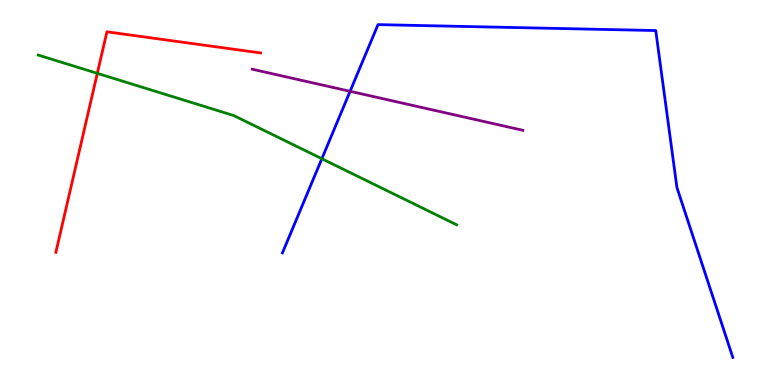[{'lines': ['blue', 'red'], 'intersections': []}, {'lines': ['green', 'red'], 'intersections': [{'x': 1.26, 'y': 8.1}]}, {'lines': ['purple', 'red'], 'intersections': []}, {'lines': ['blue', 'green'], 'intersections': [{'x': 4.15, 'y': 5.88}]}, {'lines': ['blue', 'purple'], 'intersections': [{'x': 4.52, 'y': 7.63}]}, {'lines': ['green', 'purple'], 'intersections': []}]